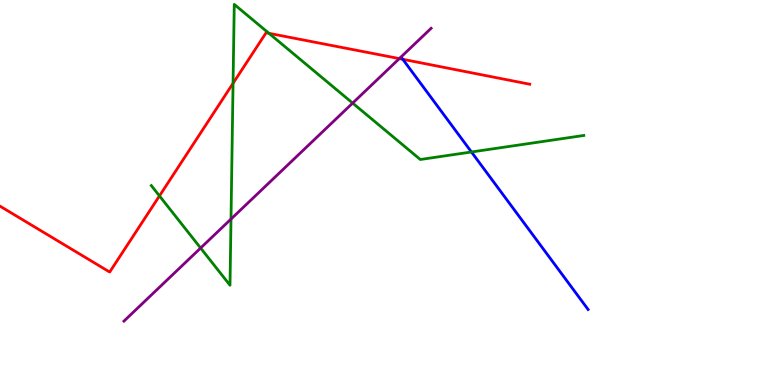[{'lines': ['blue', 'red'], 'intersections': [{'x': 5.2, 'y': 8.46}]}, {'lines': ['green', 'red'], 'intersections': [{'x': 2.06, 'y': 4.91}, {'x': 3.01, 'y': 7.84}, {'x': 3.47, 'y': 9.13}]}, {'lines': ['purple', 'red'], 'intersections': [{'x': 5.15, 'y': 8.48}]}, {'lines': ['blue', 'green'], 'intersections': [{'x': 6.08, 'y': 6.05}]}, {'lines': ['blue', 'purple'], 'intersections': []}, {'lines': ['green', 'purple'], 'intersections': [{'x': 2.59, 'y': 3.56}, {'x': 2.98, 'y': 4.31}, {'x': 4.55, 'y': 7.32}]}]